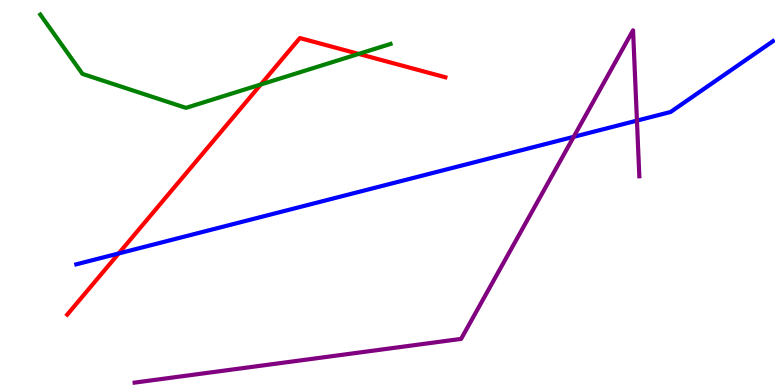[{'lines': ['blue', 'red'], 'intersections': [{'x': 1.53, 'y': 3.42}]}, {'lines': ['green', 'red'], 'intersections': [{'x': 3.37, 'y': 7.81}, {'x': 4.63, 'y': 8.6}]}, {'lines': ['purple', 'red'], 'intersections': []}, {'lines': ['blue', 'green'], 'intersections': []}, {'lines': ['blue', 'purple'], 'intersections': [{'x': 7.4, 'y': 6.45}, {'x': 8.22, 'y': 6.87}]}, {'lines': ['green', 'purple'], 'intersections': []}]